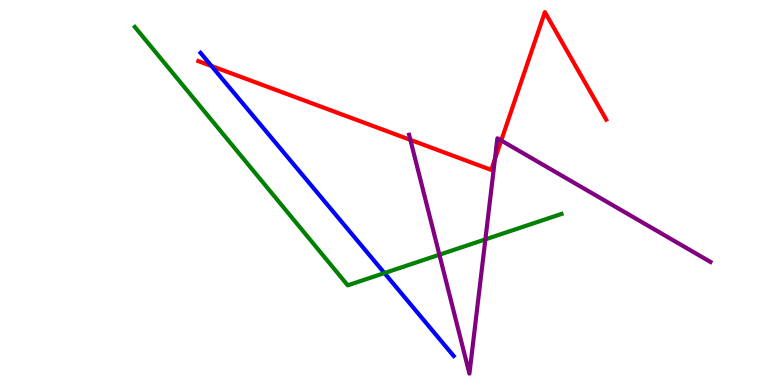[{'lines': ['blue', 'red'], 'intersections': [{'x': 2.73, 'y': 8.29}]}, {'lines': ['green', 'red'], 'intersections': []}, {'lines': ['purple', 'red'], 'intersections': [{'x': 5.3, 'y': 6.37}, {'x': 6.39, 'y': 5.87}, {'x': 6.47, 'y': 6.35}]}, {'lines': ['blue', 'green'], 'intersections': [{'x': 4.96, 'y': 2.91}]}, {'lines': ['blue', 'purple'], 'intersections': []}, {'lines': ['green', 'purple'], 'intersections': [{'x': 5.67, 'y': 3.38}, {'x': 6.26, 'y': 3.78}]}]